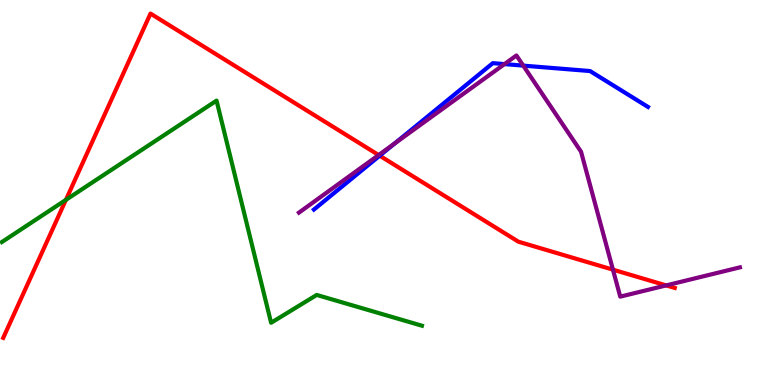[{'lines': ['blue', 'red'], 'intersections': [{'x': 4.9, 'y': 5.96}]}, {'lines': ['green', 'red'], 'intersections': [{'x': 0.85, 'y': 4.81}]}, {'lines': ['purple', 'red'], 'intersections': [{'x': 4.89, 'y': 5.97}, {'x': 7.91, 'y': 3.0}, {'x': 8.6, 'y': 2.59}]}, {'lines': ['blue', 'green'], 'intersections': []}, {'lines': ['blue', 'purple'], 'intersections': [{'x': 5.09, 'y': 6.28}, {'x': 6.51, 'y': 8.33}, {'x': 6.75, 'y': 8.3}]}, {'lines': ['green', 'purple'], 'intersections': []}]